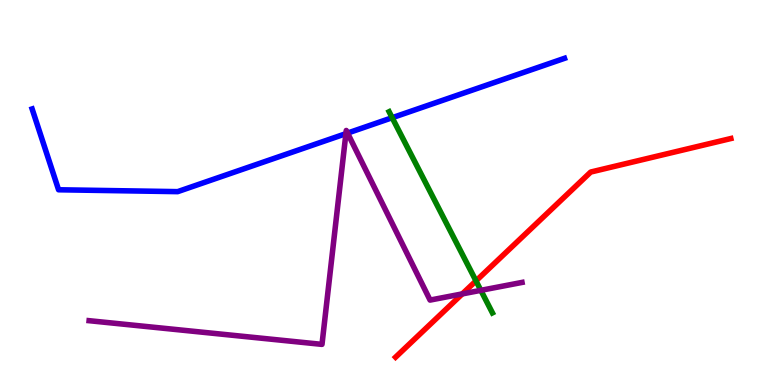[{'lines': ['blue', 'red'], 'intersections': []}, {'lines': ['green', 'red'], 'intersections': [{'x': 6.14, 'y': 2.7}]}, {'lines': ['purple', 'red'], 'intersections': [{'x': 5.96, 'y': 2.37}]}, {'lines': ['blue', 'green'], 'intersections': [{'x': 5.06, 'y': 6.94}]}, {'lines': ['blue', 'purple'], 'intersections': [{'x': 4.46, 'y': 6.53}, {'x': 4.48, 'y': 6.54}]}, {'lines': ['green', 'purple'], 'intersections': [{'x': 6.2, 'y': 2.46}]}]